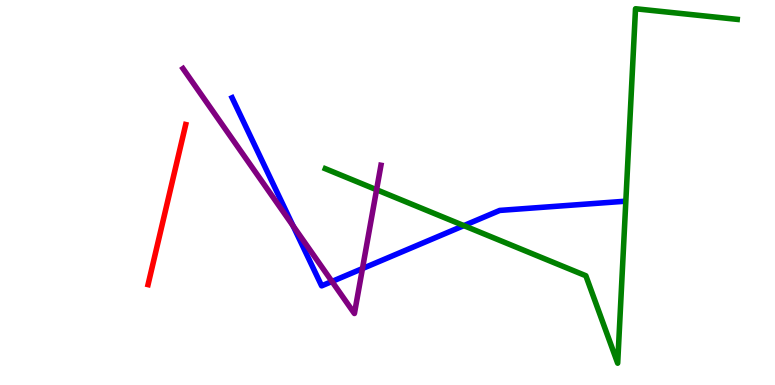[{'lines': ['blue', 'red'], 'intersections': []}, {'lines': ['green', 'red'], 'intersections': []}, {'lines': ['purple', 'red'], 'intersections': []}, {'lines': ['blue', 'green'], 'intersections': [{'x': 5.99, 'y': 4.14}]}, {'lines': ['blue', 'purple'], 'intersections': [{'x': 3.78, 'y': 4.13}, {'x': 4.28, 'y': 2.69}, {'x': 4.68, 'y': 3.02}]}, {'lines': ['green', 'purple'], 'intersections': [{'x': 4.86, 'y': 5.07}]}]